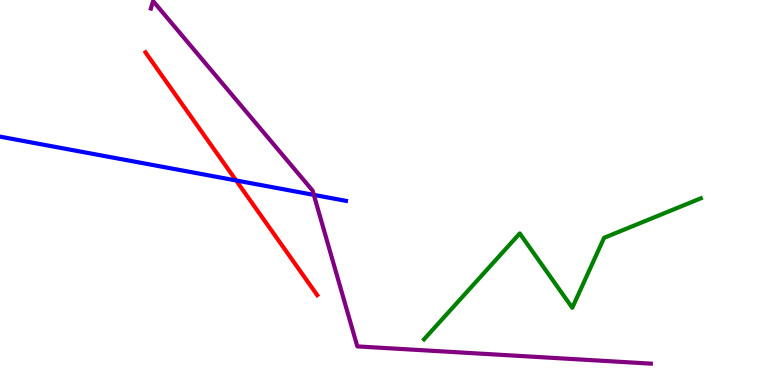[{'lines': ['blue', 'red'], 'intersections': [{'x': 3.05, 'y': 5.31}]}, {'lines': ['green', 'red'], 'intersections': []}, {'lines': ['purple', 'red'], 'intersections': []}, {'lines': ['blue', 'green'], 'intersections': []}, {'lines': ['blue', 'purple'], 'intersections': [{'x': 4.05, 'y': 4.94}]}, {'lines': ['green', 'purple'], 'intersections': []}]